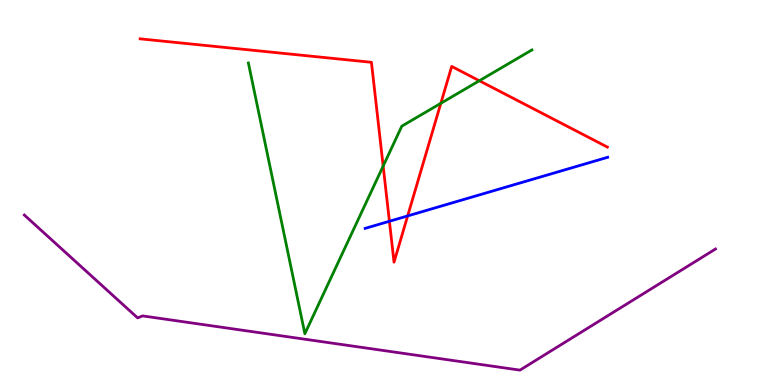[{'lines': ['blue', 'red'], 'intersections': [{'x': 5.02, 'y': 4.25}, {'x': 5.26, 'y': 4.39}]}, {'lines': ['green', 'red'], 'intersections': [{'x': 4.94, 'y': 5.69}, {'x': 5.69, 'y': 7.32}, {'x': 6.19, 'y': 7.9}]}, {'lines': ['purple', 'red'], 'intersections': []}, {'lines': ['blue', 'green'], 'intersections': []}, {'lines': ['blue', 'purple'], 'intersections': []}, {'lines': ['green', 'purple'], 'intersections': []}]